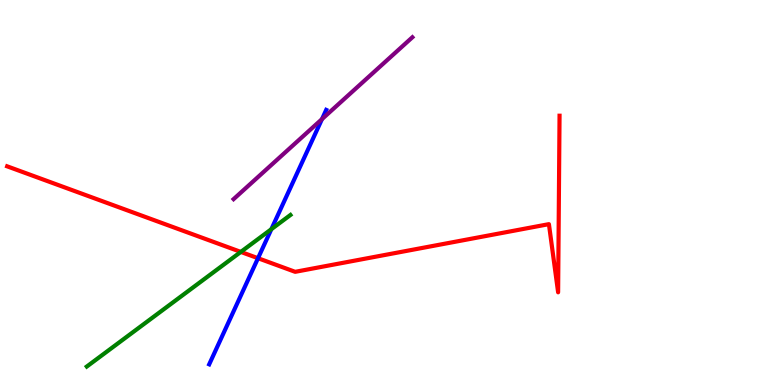[{'lines': ['blue', 'red'], 'intersections': [{'x': 3.33, 'y': 3.29}]}, {'lines': ['green', 'red'], 'intersections': [{'x': 3.11, 'y': 3.46}]}, {'lines': ['purple', 'red'], 'intersections': []}, {'lines': ['blue', 'green'], 'intersections': [{'x': 3.5, 'y': 4.05}]}, {'lines': ['blue', 'purple'], 'intersections': [{'x': 4.15, 'y': 6.91}]}, {'lines': ['green', 'purple'], 'intersections': []}]